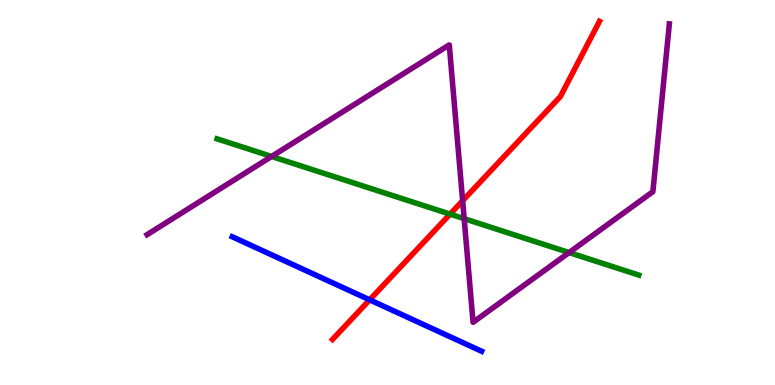[{'lines': ['blue', 'red'], 'intersections': [{'x': 4.77, 'y': 2.21}]}, {'lines': ['green', 'red'], 'intersections': [{'x': 5.81, 'y': 4.44}]}, {'lines': ['purple', 'red'], 'intersections': [{'x': 5.97, 'y': 4.79}]}, {'lines': ['blue', 'green'], 'intersections': []}, {'lines': ['blue', 'purple'], 'intersections': []}, {'lines': ['green', 'purple'], 'intersections': [{'x': 3.5, 'y': 5.94}, {'x': 5.99, 'y': 4.32}, {'x': 7.34, 'y': 3.44}]}]